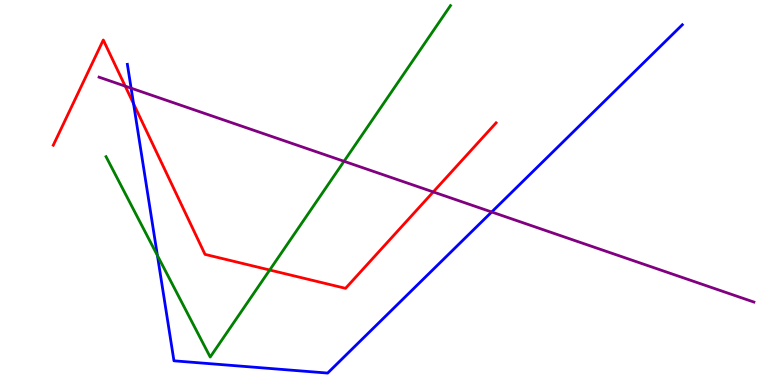[{'lines': ['blue', 'red'], 'intersections': [{'x': 1.72, 'y': 7.3}]}, {'lines': ['green', 'red'], 'intersections': [{'x': 3.48, 'y': 2.99}]}, {'lines': ['purple', 'red'], 'intersections': [{'x': 1.62, 'y': 7.76}, {'x': 5.59, 'y': 5.01}]}, {'lines': ['blue', 'green'], 'intersections': [{'x': 2.03, 'y': 3.36}]}, {'lines': ['blue', 'purple'], 'intersections': [{'x': 1.69, 'y': 7.71}, {'x': 6.34, 'y': 4.49}]}, {'lines': ['green', 'purple'], 'intersections': [{'x': 4.44, 'y': 5.81}]}]